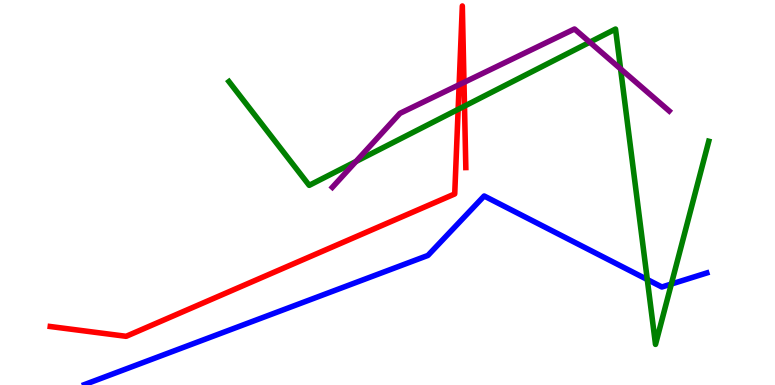[{'lines': ['blue', 'red'], 'intersections': []}, {'lines': ['green', 'red'], 'intersections': [{'x': 5.91, 'y': 7.16}, {'x': 5.99, 'y': 7.24}]}, {'lines': ['purple', 'red'], 'intersections': [{'x': 5.92, 'y': 7.8}, {'x': 5.99, 'y': 7.86}]}, {'lines': ['blue', 'green'], 'intersections': [{'x': 8.35, 'y': 2.74}, {'x': 8.66, 'y': 2.62}]}, {'lines': ['blue', 'purple'], 'intersections': []}, {'lines': ['green', 'purple'], 'intersections': [{'x': 4.59, 'y': 5.81}, {'x': 7.61, 'y': 8.9}, {'x': 8.01, 'y': 8.21}]}]